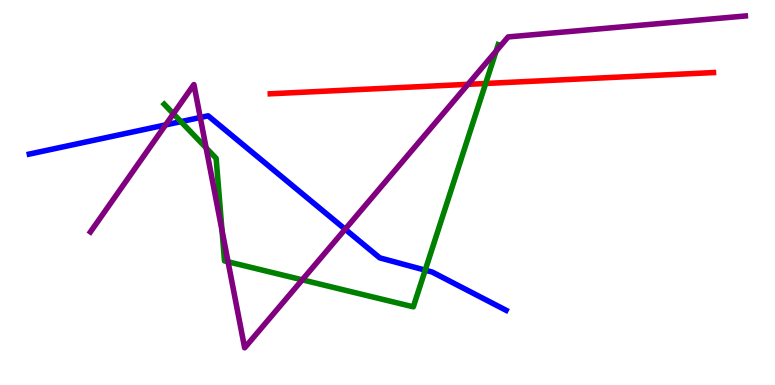[{'lines': ['blue', 'red'], 'intersections': []}, {'lines': ['green', 'red'], 'intersections': [{'x': 6.27, 'y': 7.83}]}, {'lines': ['purple', 'red'], 'intersections': [{'x': 6.04, 'y': 7.81}]}, {'lines': ['blue', 'green'], 'intersections': [{'x': 2.33, 'y': 6.84}, {'x': 5.49, 'y': 2.98}]}, {'lines': ['blue', 'purple'], 'intersections': [{'x': 2.14, 'y': 6.76}, {'x': 2.58, 'y': 6.95}, {'x': 4.45, 'y': 4.05}]}, {'lines': ['green', 'purple'], 'intersections': [{'x': 2.24, 'y': 7.04}, {'x': 2.66, 'y': 6.16}, {'x': 2.86, 'y': 4.02}, {'x': 2.94, 'y': 3.2}, {'x': 3.9, 'y': 2.73}, {'x': 6.4, 'y': 8.67}]}]